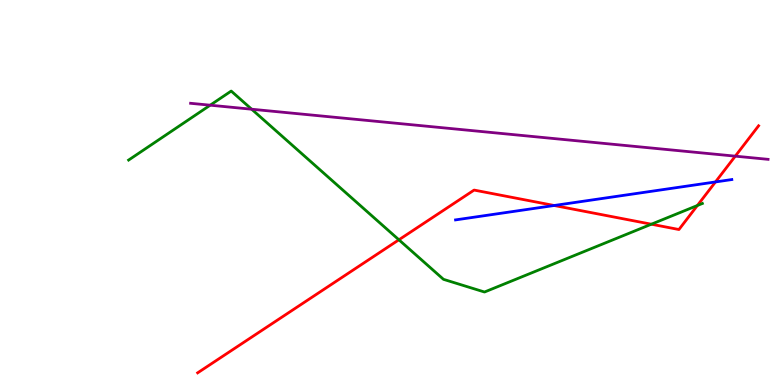[{'lines': ['blue', 'red'], 'intersections': [{'x': 7.15, 'y': 4.66}, {'x': 9.23, 'y': 5.27}]}, {'lines': ['green', 'red'], 'intersections': [{'x': 5.15, 'y': 3.77}, {'x': 8.4, 'y': 4.18}, {'x': 9.0, 'y': 4.66}]}, {'lines': ['purple', 'red'], 'intersections': [{'x': 9.49, 'y': 5.94}]}, {'lines': ['blue', 'green'], 'intersections': []}, {'lines': ['blue', 'purple'], 'intersections': []}, {'lines': ['green', 'purple'], 'intersections': [{'x': 2.71, 'y': 7.27}, {'x': 3.25, 'y': 7.16}]}]